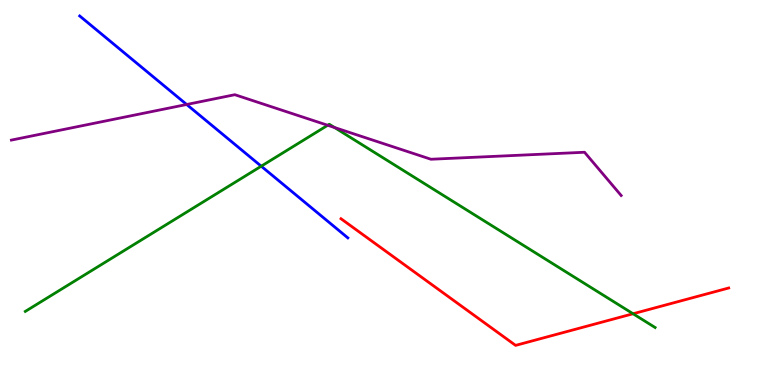[{'lines': ['blue', 'red'], 'intersections': []}, {'lines': ['green', 'red'], 'intersections': [{'x': 8.17, 'y': 1.85}]}, {'lines': ['purple', 'red'], 'intersections': []}, {'lines': ['blue', 'green'], 'intersections': [{'x': 3.37, 'y': 5.68}]}, {'lines': ['blue', 'purple'], 'intersections': [{'x': 2.41, 'y': 7.29}]}, {'lines': ['green', 'purple'], 'intersections': [{'x': 4.23, 'y': 6.75}, {'x': 4.32, 'y': 6.69}]}]